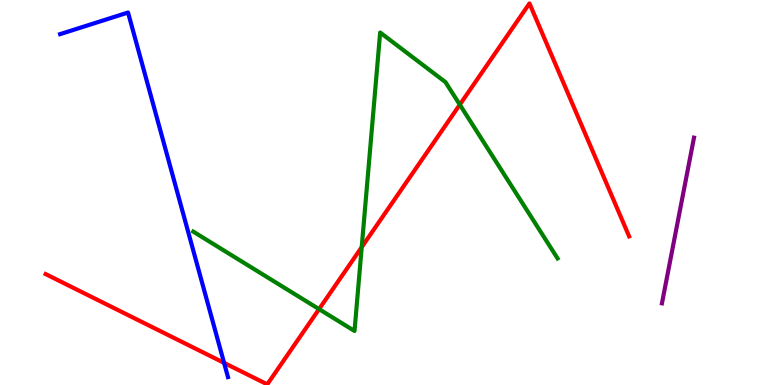[{'lines': ['blue', 'red'], 'intersections': [{'x': 2.89, 'y': 0.575}]}, {'lines': ['green', 'red'], 'intersections': [{'x': 4.12, 'y': 1.97}, {'x': 4.67, 'y': 3.58}, {'x': 5.93, 'y': 7.28}]}, {'lines': ['purple', 'red'], 'intersections': []}, {'lines': ['blue', 'green'], 'intersections': []}, {'lines': ['blue', 'purple'], 'intersections': []}, {'lines': ['green', 'purple'], 'intersections': []}]